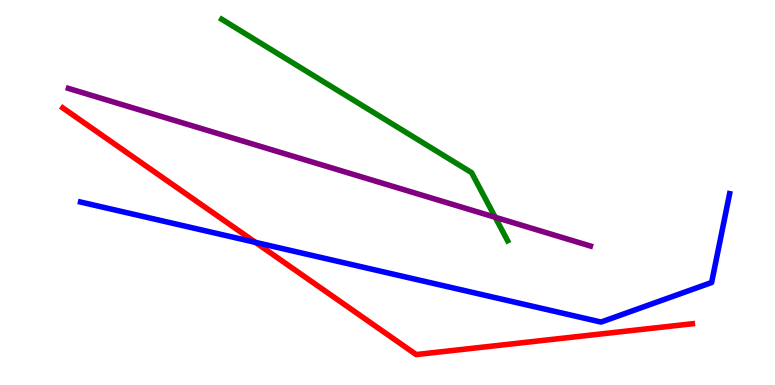[{'lines': ['blue', 'red'], 'intersections': [{'x': 3.3, 'y': 3.7}]}, {'lines': ['green', 'red'], 'intersections': []}, {'lines': ['purple', 'red'], 'intersections': []}, {'lines': ['blue', 'green'], 'intersections': []}, {'lines': ['blue', 'purple'], 'intersections': []}, {'lines': ['green', 'purple'], 'intersections': [{'x': 6.39, 'y': 4.36}]}]